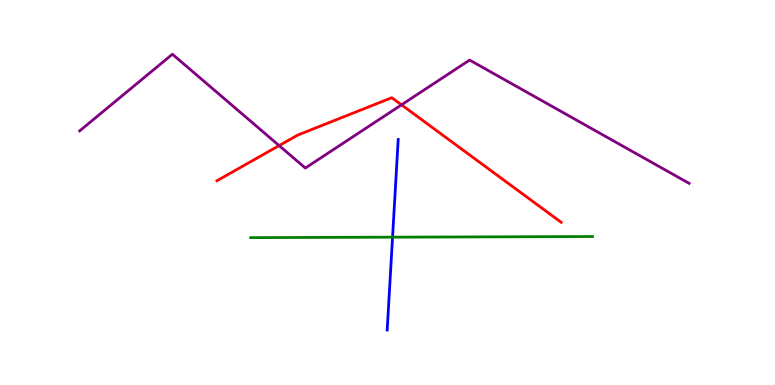[{'lines': ['blue', 'red'], 'intersections': []}, {'lines': ['green', 'red'], 'intersections': []}, {'lines': ['purple', 'red'], 'intersections': [{'x': 3.6, 'y': 6.22}, {'x': 5.18, 'y': 7.28}]}, {'lines': ['blue', 'green'], 'intersections': [{'x': 5.07, 'y': 3.84}]}, {'lines': ['blue', 'purple'], 'intersections': []}, {'lines': ['green', 'purple'], 'intersections': []}]